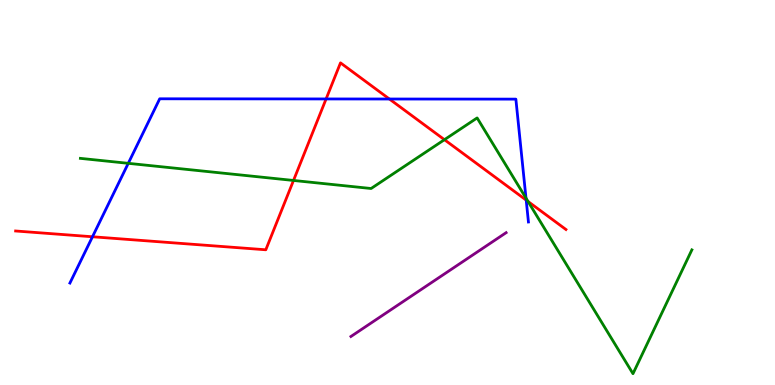[{'lines': ['blue', 'red'], 'intersections': [{'x': 1.19, 'y': 3.85}, {'x': 4.21, 'y': 7.43}, {'x': 5.02, 'y': 7.43}, {'x': 6.79, 'y': 4.8}]}, {'lines': ['green', 'red'], 'intersections': [{'x': 3.79, 'y': 5.31}, {'x': 5.73, 'y': 6.37}, {'x': 6.81, 'y': 4.77}]}, {'lines': ['purple', 'red'], 'intersections': []}, {'lines': ['blue', 'green'], 'intersections': [{'x': 1.66, 'y': 5.76}, {'x': 6.79, 'y': 4.85}]}, {'lines': ['blue', 'purple'], 'intersections': []}, {'lines': ['green', 'purple'], 'intersections': []}]